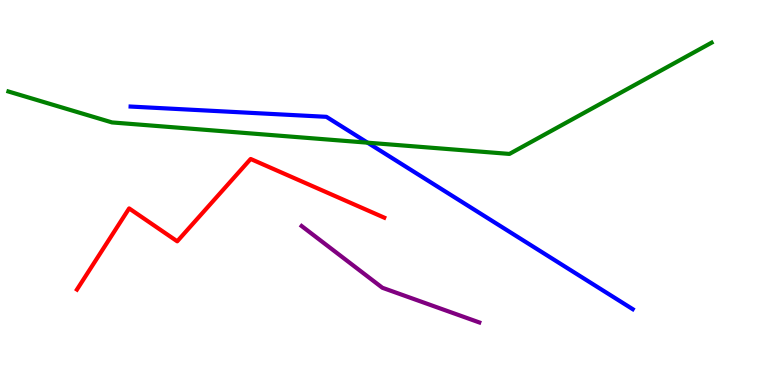[{'lines': ['blue', 'red'], 'intersections': []}, {'lines': ['green', 'red'], 'intersections': []}, {'lines': ['purple', 'red'], 'intersections': []}, {'lines': ['blue', 'green'], 'intersections': [{'x': 4.74, 'y': 6.29}]}, {'lines': ['blue', 'purple'], 'intersections': []}, {'lines': ['green', 'purple'], 'intersections': []}]